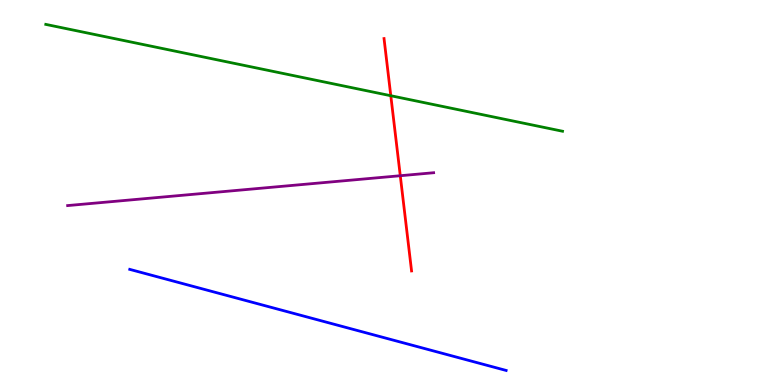[{'lines': ['blue', 'red'], 'intersections': []}, {'lines': ['green', 'red'], 'intersections': [{'x': 5.04, 'y': 7.51}]}, {'lines': ['purple', 'red'], 'intersections': [{'x': 5.16, 'y': 5.44}]}, {'lines': ['blue', 'green'], 'intersections': []}, {'lines': ['blue', 'purple'], 'intersections': []}, {'lines': ['green', 'purple'], 'intersections': []}]